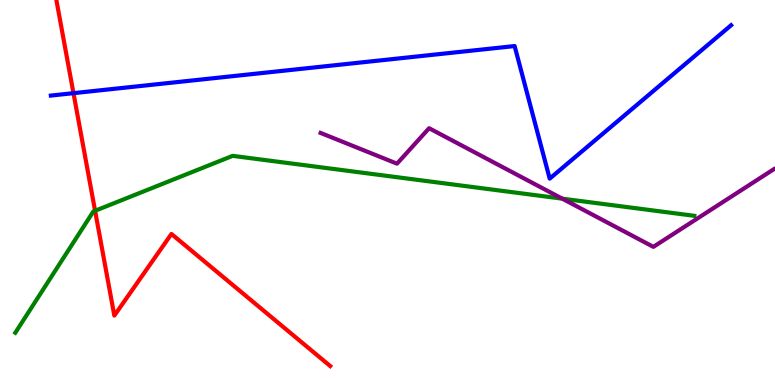[{'lines': ['blue', 'red'], 'intersections': [{'x': 0.948, 'y': 7.58}]}, {'lines': ['green', 'red'], 'intersections': [{'x': 1.23, 'y': 4.53}]}, {'lines': ['purple', 'red'], 'intersections': []}, {'lines': ['blue', 'green'], 'intersections': []}, {'lines': ['blue', 'purple'], 'intersections': []}, {'lines': ['green', 'purple'], 'intersections': [{'x': 7.26, 'y': 4.84}]}]